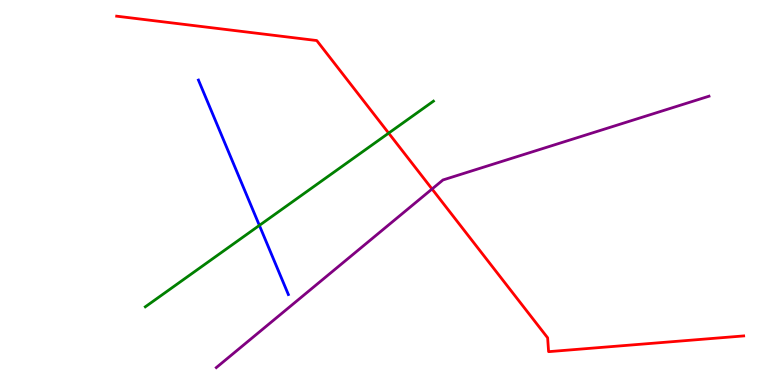[{'lines': ['blue', 'red'], 'intersections': []}, {'lines': ['green', 'red'], 'intersections': [{'x': 5.01, 'y': 6.54}]}, {'lines': ['purple', 'red'], 'intersections': [{'x': 5.57, 'y': 5.09}]}, {'lines': ['blue', 'green'], 'intersections': [{'x': 3.35, 'y': 4.15}]}, {'lines': ['blue', 'purple'], 'intersections': []}, {'lines': ['green', 'purple'], 'intersections': []}]